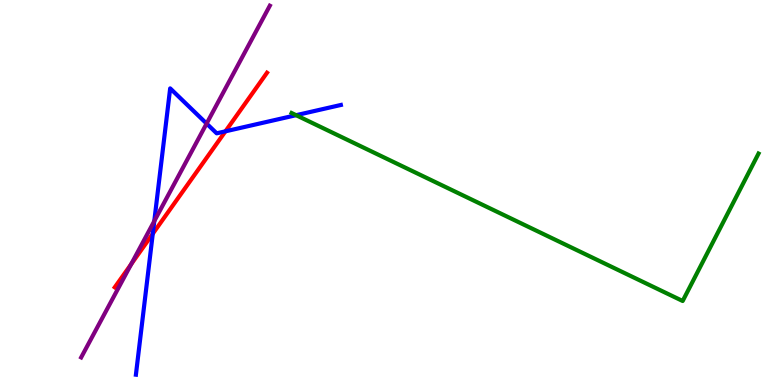[{'lines': ['blue', 'red'], 'intersections': [{'x': 1.97, 'y': 3.93}, {'x': 2.91, 'y': 6.59}]}, {'lines': ['green', 'red'], 'intersections': []}, {'lines': ['purple', 'red'], 'intersections': [{'x': 1.69, 'y': 3.14}]}, {'lines': ['blue', 'green'], 'intersections': [{'x': 3.82, 'y': 7.01}]}, {'lines': ['blue', 'purple'], 'intersections': [{'x': 1.99, 'y': 4.26}, {'x': 2.67, 'y': 6.79}]}, {'lines': ['green', 'purple'], 'intersections': []}]